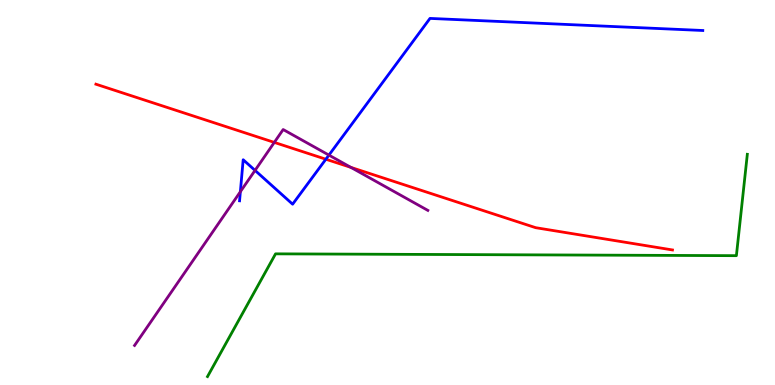[{'lines': ['blue', 'red'], 'intersections': [{'x': 4.2, 'y': 5.86}]}, {'lines': ['green', 'red'], 'intersections': []}, {'lines': ['purple', 'red'], 'intersections': [{'x': 3.54, 'y': 6.3}, {'x': 4.53, 'y': 5.65}]}, {'lines': ['blue', 'green'], 'intersections': []}, {'lines': ['blue', 'purple'], 'intersections': [{'x': 3.1, 'y': 5.02}, {'x': 3.29, 'y': 5.57}, {'x': 4.24, 'y': 5.97}]}, {'lines': ['green', 'purple'], 'intersections': []}]